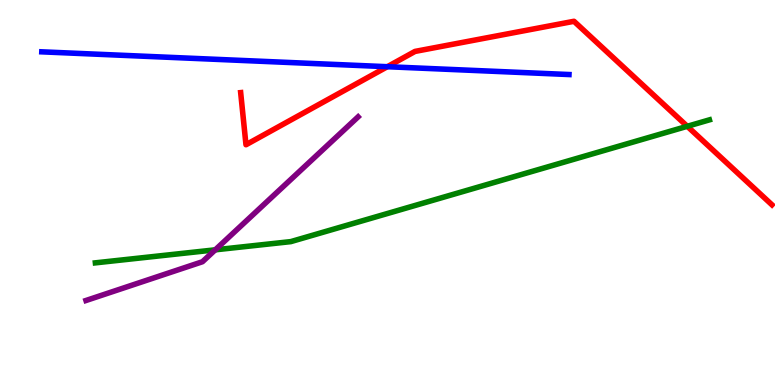[{'lines': ['blue', 'red'], 'intersections': [{'x': 5.0, 'y': 8.27}]}, {'lines': ['green', 'red'], 'intersections': [{'x': 8.87, 'y': 6.72}]}, {'lines': ['purple', 'red'], 'intersections': []}, {'lines': ['blue', 'green'], 'intersections': []}, {'lines': ['blue', 'purple'], 'intersections': []}, {'lines': ['green', 'purple'], 'intersections': [{'x': 2.78, 'y': 3.51}]}]